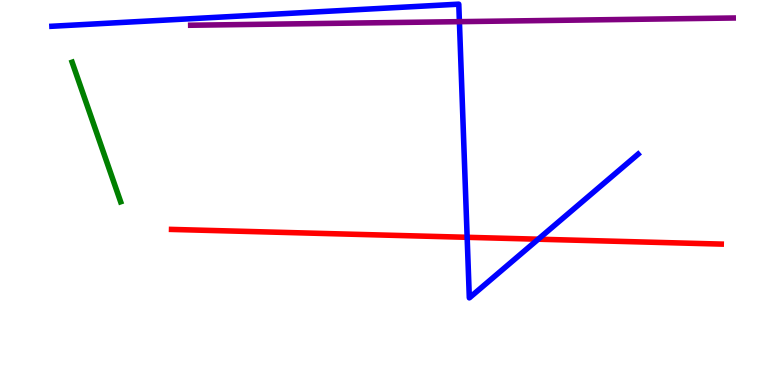[{'lines': ['blue', 'red'], 'intersections': [{'x': 6.03, 'y': 3.84}, {'x': 6.94, 'y': 3.79}]}, {'lines': ['green', 'red'], 'intersections': []}, {'lines': ['purple', 'red'], 'intersections': []}, {'lines': ['blue', 'green'], 'intersections': []}, {'lines': ['blue', 'purple'], 'intersections': [{'x': 5.93, 'y': 9.44}]}, {'lines': ['green', 'purple'], 'intersections': []}]